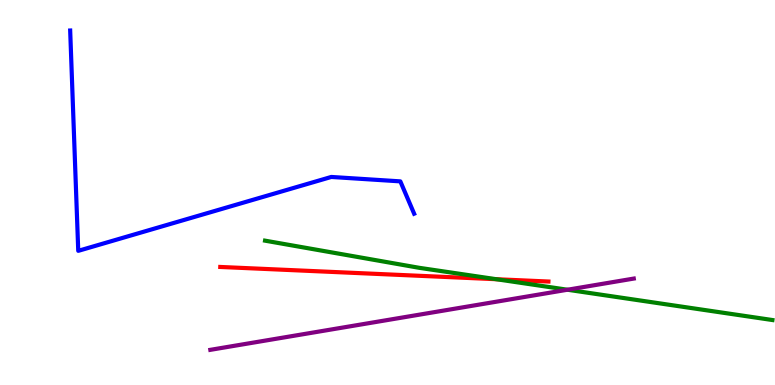[{'lines': ['blue', 'red'], 'intersections': []}, {'lines': ['green', 'red'], 'intersections': [{'x': 6.4, 'y': 2.75}]}, {'lines': ['purple', 'red'], 'intersections': []}, {'lines': ['blue', 'green'], 'intersections': []}, {'lines': ['blue', 'purple'], 'intersections': []}, {'lines': ['green', 'purple'], 'intersections': [{'x': 7.32, 'y': 2.47}]}]